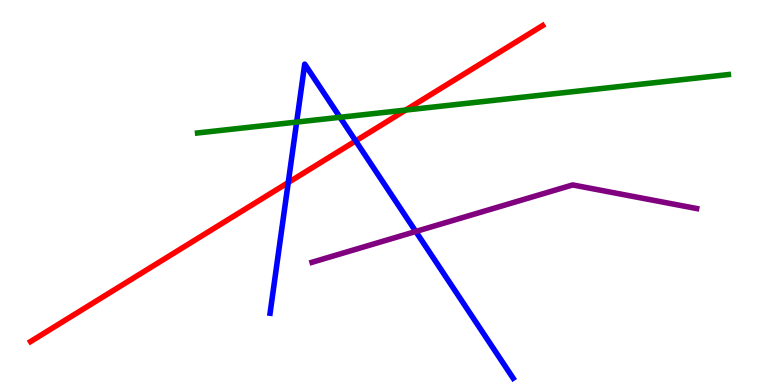[{'lines': ['blue', 'red'], 'intersections': [{'x': 3.72, 'y': 5.26}, {'x': 4.59, 'y': 6.34}]}, {'lines': ['green', 'red'], 'intersections': [{'x': 5.23, 'y': 7.14}]}, {'lines': ['purple', 'red'], 'intersections': []}, {'lines': ['blue', 'green'], 'intersections': [{'x': 3.83, 'y': 6.83}, {'x': 4.39, 'y': 6.95}]}, {'lines': ['blue', 'purple'], 'intersections': [{'x': 5.36, 'y': 3.99}]}, {'lines': ['green', 'purple'], 'intersections': []}]